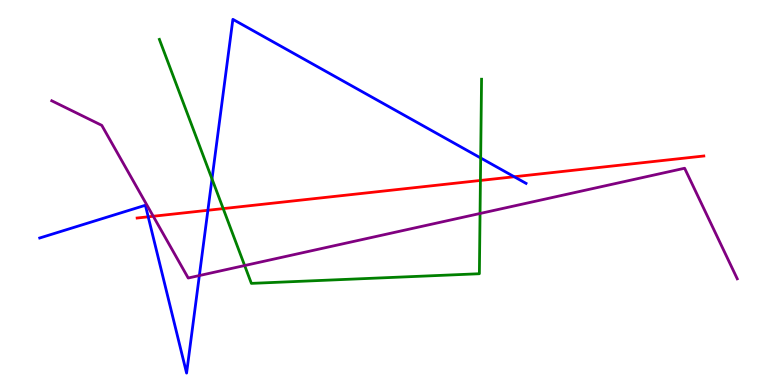[{'lines': ['blue', 'red'], 'intersections': [{'x': 1.91, 'y': 4.37}, {'x': 2.68, 'y': 4.54}, {'x': 6.64, 'y': 5.41}]}, {'lines': ['green', 'red'], 'intersections': [{'x': 2.88, 'y': 4.58}, {'x': 6.2, 'y': 5.31}]}, {'lines': ['purple', 'red'], 'intersections': [{'x': 1.98, 'y': 4.38}]}, {'lines': ['blue', 'green'], 'intersections': [{'x': 2.74, 'y': 5.35}, {'x': 6.2, 'y': 5.9}]}, {'lines': ['blue', 'purple'], 'intersections': [{'x': 2.57, 'y': 2.84}]}, {'lines': ['green', 'purple'], 'intersections': [{'x': 3.16, 'y': 3.1}, {'x': 6.19, 'y': 4.45}]}]